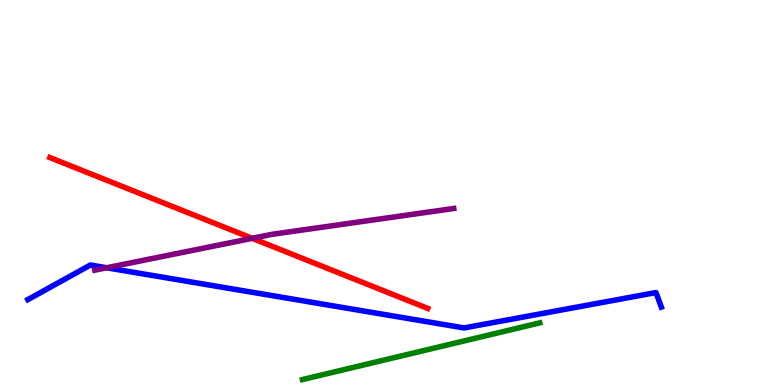[{'lines': ['blue', 'red'], 'intersections': []}, {'lines': ['green', 'red'], 'intersections': []}, {'lines': ['purple', 'red'], 'intersections': [{'x': 3.25, 'y': 3.81}]}, {'lines': ['blue', 'green'], 'intersections': []}, {'lines': ['blue', 'purple'], 'intersections': [{'x': 1.38, 'y': 3.05}]}, {'lines': ['green', 'purple'], 'intersections': []}]